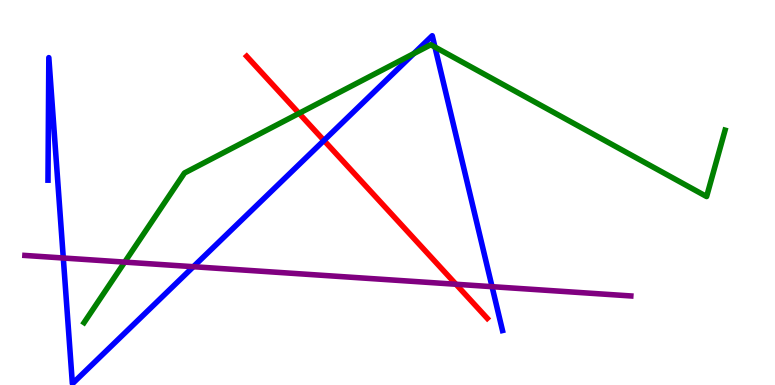[{'lines': ['blue', 'red'], 'intersections': [{'x': 4.18, 'y': 6.35}]}, {'lines': ['green', 'red'], 'intersections': [{'x': 3.86, 'y': 7.06}]}, {'lines': ['purple', 'red'], 'intersections': [{'x': 5.88, 'y': 2.62}]}, {'lines': ['blue', 'green'], 'intersections': [{'x': 5.34, 'y': 8.61}, {'x': 5.61, 'y': 8.78}]}, {'lines': ['blue', 'purple'], 'intersections': [{'x': 0.817, 'y': 3.3}, {'x': 2.5, 'y': 3.07}, {'x': 6.35, 'y': 2.55}]}, {'lines': ['green', 'purple'], 'intersections': [{'x': 1.61, 'y': 3.19}]}]